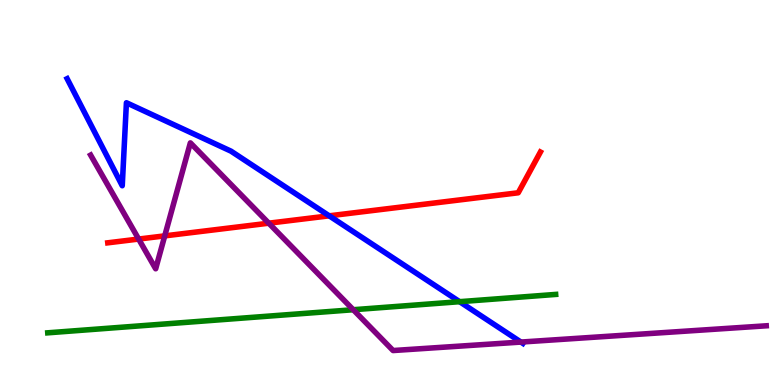[{'lines': ['blue', 'red'], 'intersections': [{'x': 4.25, 'y': 4.39}]}, {'lines': ['green', 'red'], 'intersections': []}, {'lines': ['purple', 'red'], 'intersections': [{'x': 1.79, 'y': 3.79}, {'x': 2.13, 'y': 3.87}, {'x': 3.47, 'y': 4.2}]}, {'lines': ['blue', 'green'], 'intersections': [{'x': 5.93, 'y': 2.16}]}, {'lines': ['blue', 'purple'], 'intersections': [{'x': 6.72, 'y': 1.12}]}, {'lines': ['green', 'purple'], 'intersections': [{'x': 4.56, 'y': 1.96}]}]